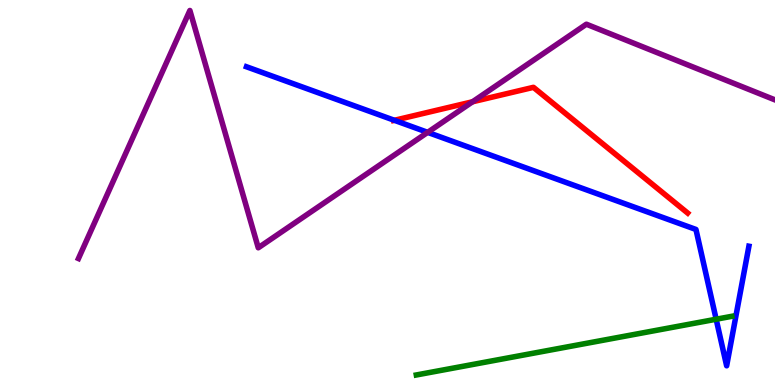[{'lines': ['blue', 'red'], 'intersections': [{'x': 5.09, 'y': 6.88}]}, {'lines': ['green', 'red'], 'intersections': []}, {'lines': ['purple', 'red'], 'intersections': [{'x': 6.1, 'y': 7.36}]}, {'lines': ['blue', 'green'], 'intersections': [{'x': 9.24, 'y': 1.71}]}, {'lines': ['blue', 'purple'], 'intersections': [{'x': 5.52, 'y': 6.56}]}, {'lines': ['green', 'purple'], 'intersections': []}]